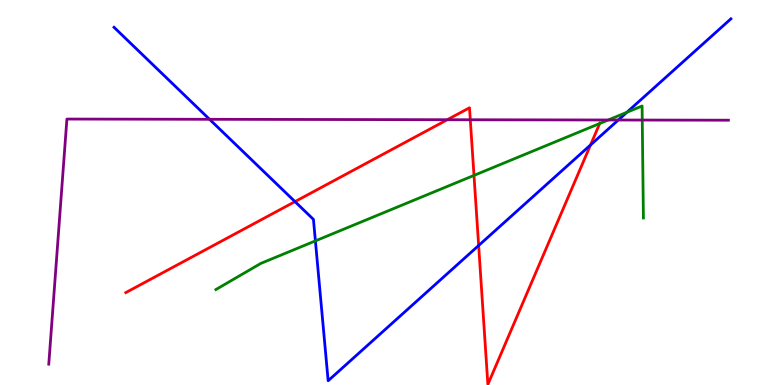[{'lines': ['blue', 'red'], 'intersections': [{'x': 3.81, 'y': 4.76}, {'x': 6.18, 'y': 3.62}, {'x': 7.62, 'y': 6.23}]}, {'lines': ['green', 'red'], 'intersections': [{'x': 6.12, 'y': 5.44}, {'x': 7.74, 'y': 6.79}]}, {'lines': ['purple', 'red'], 'intersections': [{'x': 5.77, 'y': 6.89}, {'x': 6.07, 'y': 6.89}]}, {'lines': ['blue', 'green'], 'intersections': [{'x': 4.07, 'y': 3.74}, {'x': 8.09, 'y': 7.08}]}, {'lines': ['blue', 'purple'], 'intersections': [{'x': 2.7, 'y': 6.9}, {'x': 7.98, 'y': 6.88}]}, {'lines': ['green', 'purple'], 'intersections': [{'x': 7.85, 'y': 6.88}, {'x': 8.29, 'y': 6.88}]}]